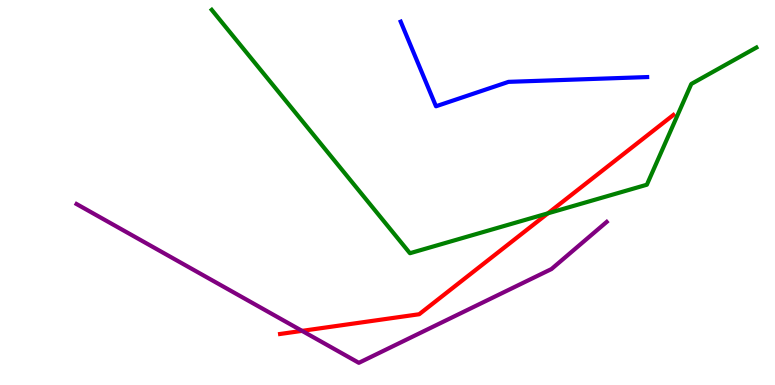[{'lines': ['blue', 'red'], 'intersections': []}, {'lines': ['green', 'red'], 'intersections': [{'x': 7.07, 'y': 4.46}]}, {'lines': ['purple', 'red'], 'intersections': [{'x': 3.9, 'y': 1.41}]}, {'lines': ['blue', 'green'], 'intersections': []}, {'lines': ['blue', 'purple'], 'intersections': []}, {'lines': ['green', 'purple'], 'intersections': []}]